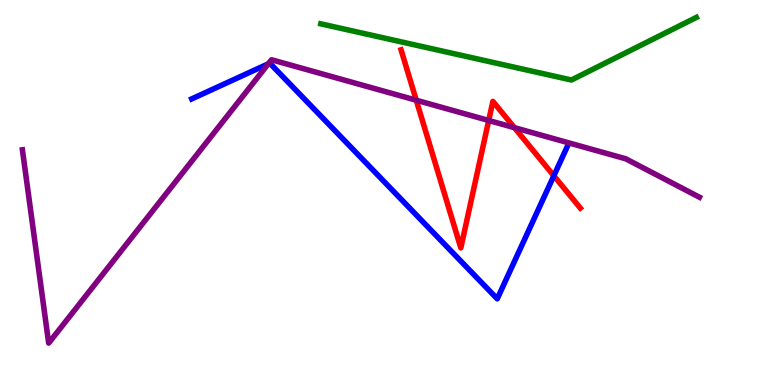[{'lines': ['blue', 'red'], 'intersections': [{'x': 7.15, 'y': 5.43}]}, {'lines': ['green', 'red'], 'intersections': []}, {'lines': ['purple', 'red'], 'intersections': [{'x': 5.37, 'y': 7.4}, {'x': 6.31, 'y': 6.87}, {'x': 6.64, 'y': 6.68}]}, {'lines': ['blue', 'green'], 'intersections': []}, {'lines': ['blue', 'purple'], 'intersections': [{'x': 3.46, 'y': 8.34}]}, {'lines': ['green', 'purple'], 'intersections': []}]